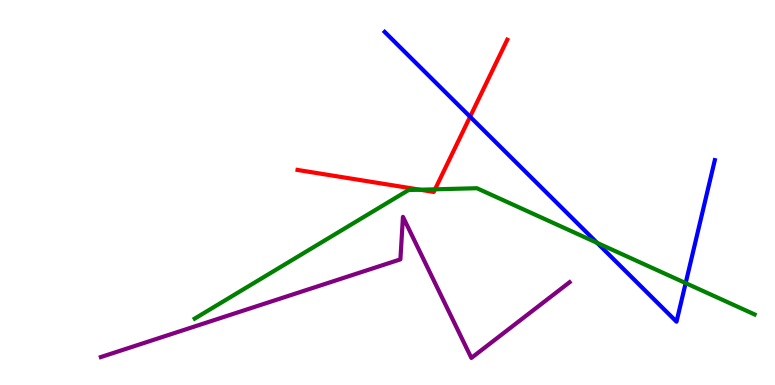[{'lines': ['blue', 'red'], 'intersections': [{'x': 6.07, 'y': 6.97}]}, {'lines': ['green', 'red'], 'intersections': [{'x': 5.42, 'y': 5.07}, {'x': 5.61, 'y': 5.08}]}, {'lines': ['purple', 'red'], 'intersections': []}, {'lines': ['blue', 'green'], 'intersections': [{'x': 7.71, 'y': 3.69}, {'x': 8.85, 'y': 2.65}]}, {'lines': ['blue', 'purple'], 'intersections': []}, {'lines': ['green', 'purple'], 'intersections': []}]